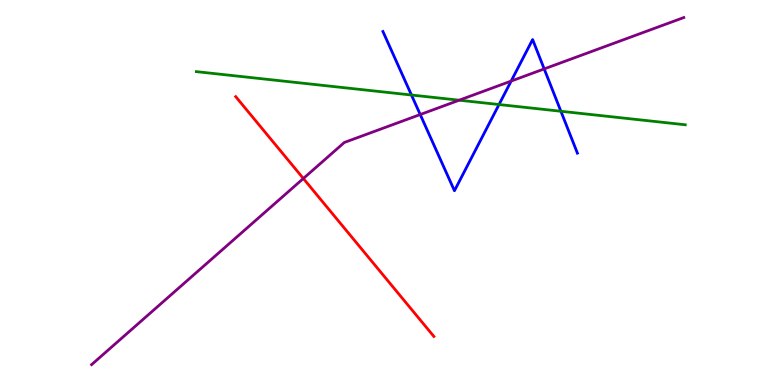[{'lines': ['blue', 'red'], 'intersections': []}, {'lines': ['green', 'red'], 'intersections': []}, {'lines': ['purple', 'red'], 'intersections': [{'x': 3.91, 'y': 5.36}]}, {'lines': ['blue', 'green'], 'intersections': [{'x': 5.31, 'y': 7.53}, {'x': 6.44, 'y': 7.28}, {'x': 7.24, 'y': 7.11}]}, {'lines': ['blue', 'purple'], 'intersections': [{'x': 5.42, 'y': 7.02}, {'x': 6.6, 'y': 7.89}, {'x': 7.02, 'y': 8.21}]}, {'lines': ['green', 'purple'], 'intersections': [{'x': 5.92, 'y': 7.4}]}]